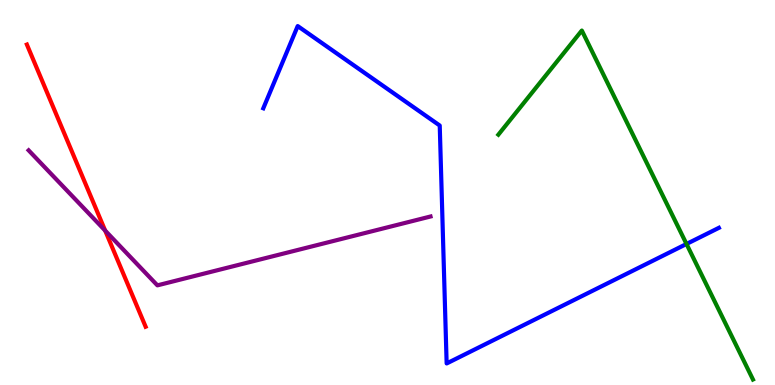[{'lines': ['blue', 'red'], 'intersections': []}, {'lines': ['green', 'red'], 'intersections': []}, {'lines': ['purple', 'red'], 'intersections': [{'x': 1.36, 'y': 4.01}]}, {'lines': ['blue', 'green'], 'intersections': [{'x': 8.86, 'y': 3.66}]}, {'lines': ['blue', 'purple'], 'intersections': []}, {'lines': ['green', 'purple'], 'intersections': []}]